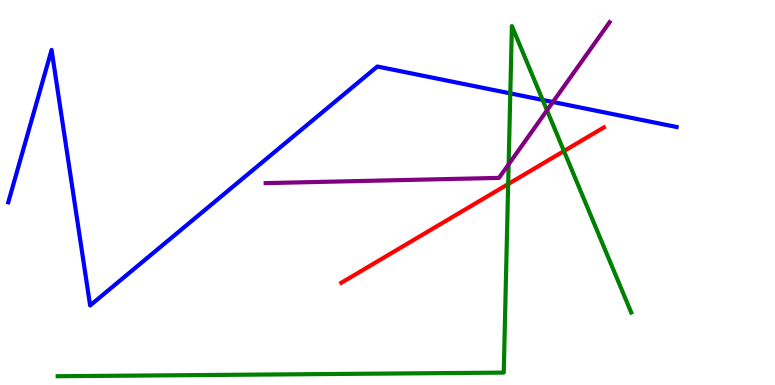[{'lines': ['blue', 'red'], 'intersections': []}, {'lines': ['green', 'red'], 'intersections': [{'x': 6.56, 'y': 5.22}, {'x': 7.28, 'y': 6.08}]}, {'lines': ['purple', 'red'], 'intersections': []}, {'lines': ['blue', 'green'], 'intersections': [{'x': 6.58, 'y': 7.57}, {'x': 7.0, 'y': 7.4}]}, {'lines': ['blue', 'purple'], 'intersections': [{'x': 7.13, 'y': 7.35}]}, {'lines': ['green', 'purple'], 'intersections': [{'x': 6.56, 'y': 5.73}, {'x': 7.06, 'y': 7.13}]}]